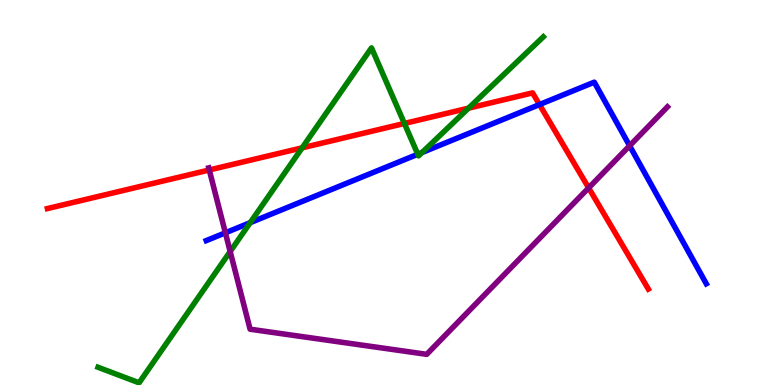[{'lines': ['blue', 'red'], 'intersections': [{'x': 6.96, 'y': 7.28}]}, {'lines': ['green', 'red'], 'intersections': [{'x': 3.9, 'y': 6.16}, {'x': 5.22, 'y': 6.79}, {'x': 6.05, 'y': 7.19}]}, {'lines': ['purple', 'red'], 'intersections': [{'x': 2.7, 'y': 5.59}, {'x': 7.6, 'y': 5.12}]}, {'lines': ['blue', 'green'], 'intersections': [{'x': 3.23, 'y': 4.22}, {'x': 5.39, 'y': 5.99}, {'x': 5.45, 'y': 6.04}]}, {'lines': ['blue', 'purple'], 'intersections': [{'x': 2.91, 'y': 3.95}, {'x': 8.12, 'y': 6.21}]}, {'lines': ['green', 'purple'], 'intersections': [{'x': 2.97, 'y': 3.47}]}]